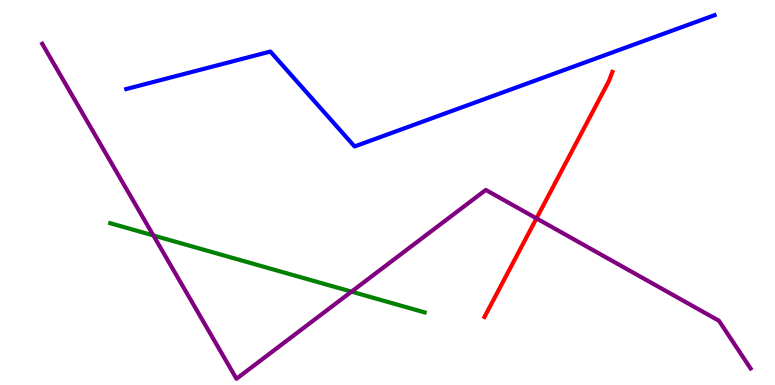[{'lines': ['blue', 'red'], 'intersections': []}, {'lines': ['green', 'red'], 'intersections': []}, {'lines': ['purple', 'red'], 'intersections': [{'x': 6.92, 'y': 4.33}]}, {'lines': ['blue', 'green'], 'intersections': []}, {'lines': ['blue', 'purple'], 'intersections': []}, {'lines': ['green', 'purple'], 'intersections': [{'x': 1.98, 'y': 3.88}, {'x': 4.54, 'y': 2.42}]}]